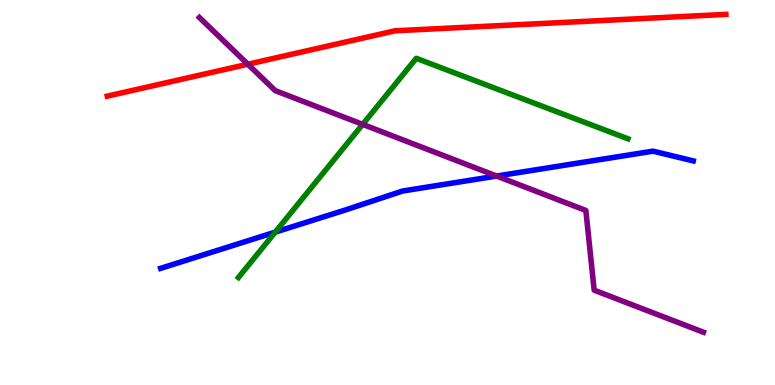[{'lines': ['blue', 'red'], 'intersections': []}, {'lines': ['green', 'red'], 'intersections': []}, {'lines': ['purple', 'red'], 'intersections': [{'x': 3.2, 'y': 8.33}]}, {'lines': ['blue', 'green'], 'intersections': [{'x': 3.55, 'y': 3.97}]}, {'lines': ['blue', 'purple'], 'intersections': [{'x': 6.41, 'y': 5.43}]}, {'lines': ['green', 'purple'], 'intersections': [{'x': 4.68, 'y': 6.77}]}]